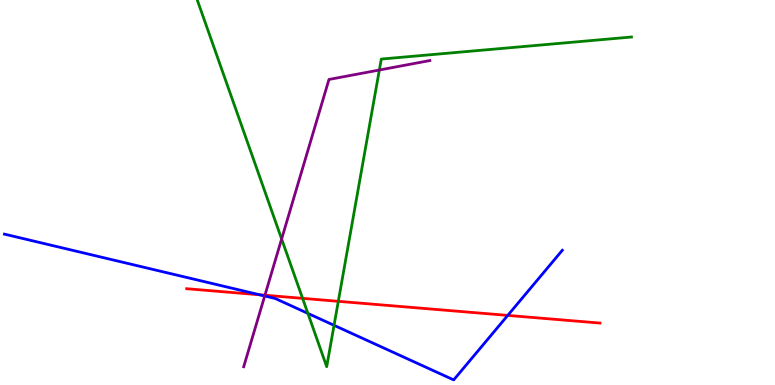[{'lines': ['blue', 'red'], 'intersections': [{'x': 3.35, 'y': 2.34}, {'x': 6.55, 'y': 1.81}]}, {'lines': ['green', 'red'], 'intersections': [{'x': 3.9, 'y': 2.25}, {'x': 4.37, 'y': 2.17}]}, {'lines': ['purple', 'red'], 'intersections': [{'x': 3.42, 'y': 2.33}]}, {'lines': ['blue', 'green'], 'intersections': [{'x': 3.97, 'y': 1.86}, {'x': 4.31, 'y': 1.55}]}, {'lines': ['blue', 'purple'], 'intersections': [{'x': 3.42, 'y': 2.31}]}, {'lines': ['green', 'purple'], 'intersections': [{'x': 3.63, 'y': 3.79}, {'x': 4.89, 'y': 8.18}]}]